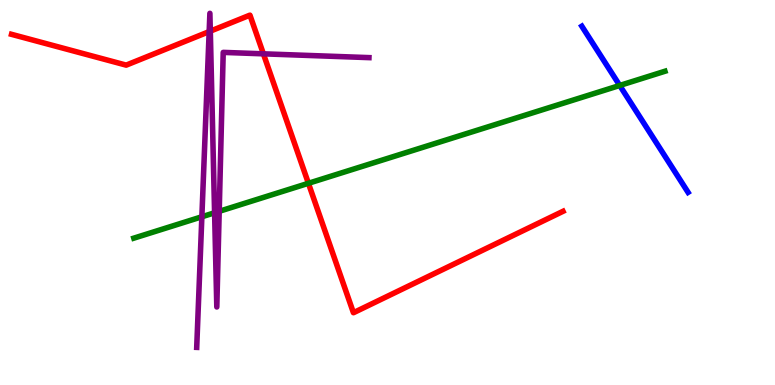[{'lines': ['blue', 'red'], 'intersections': []}, {'lines': ['green', 'red'], 'intersections': [{'x': 3.98, 'y': 5.24}]}, {'lines': ['purple', 'red'], 'intersections': [{'x': 2.7, 'y': 9.18}, {'x': 2.71, 'y': 9.19}, {'x': 3.4, 'y': 8.6}]}, {'lines': ['blue', 'green'], 'intersections': [{'x': 8.0, 'y': 7.78}]}, {'lines': ['blue', 'purple'], 'intersections': []}, {'lines': ['green', 'purple'], 'intersections': [{'x': 2.6, 'y': 4.37}, {'x': 2.77, 'y': 4.47}, {'x': 2.83, 'y': 4.51}]}]